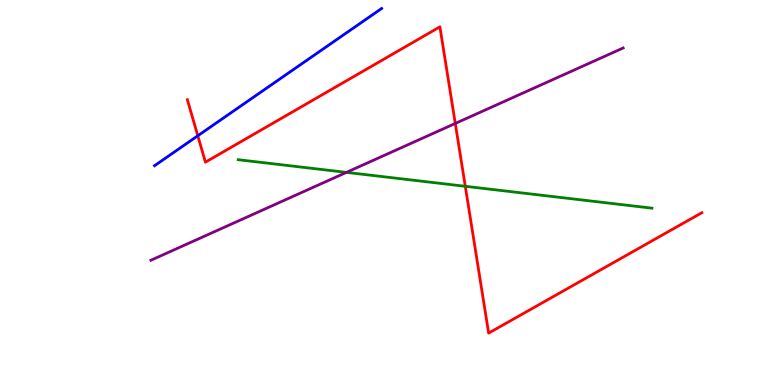[{'lines': ['blue', 'red'], 'intersections': [{'x': 2.55, 'y': 6.47}]}, {'lines': ['green', 'red'], 'intersections': [{'x': 6.0, 'y': 5.16}]}, {'lines': ['purple', 'red'], 'intersections': [{'x': 5.87, 'y': 6.79}]}, {'lines': ['blue', 'green'], 'intersections': []}, {'lines': ['blue', 'purple'], 'intersections': []}, {'lines': ['green', 'purple'], 'intersections': [{'x': 4.47, 'y': 5.52}]}]